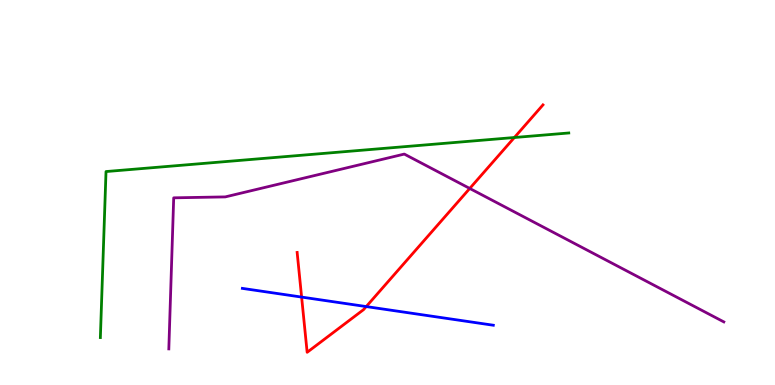[{'lines': ['blue', 'red'], 'intersections': [{'x': 3.89, 'y': 2.28}, {'x': 4.73, 'y': 2.04}]}, {'lines': ['green', 'red'], 'intersections': [{'x': 6.64, 'y': 6.43}]}, {'lines': ['purple', 'red'], 'intersections': [{'x': 6.06, 'y': 5.11}]}, {'lines': ['blue', 'green'], 'intersections': []}, {'lines': ['blue', 'purple'], 'intersections': []}, {'lines': ['green', 'purple'], 'intersections': []}]